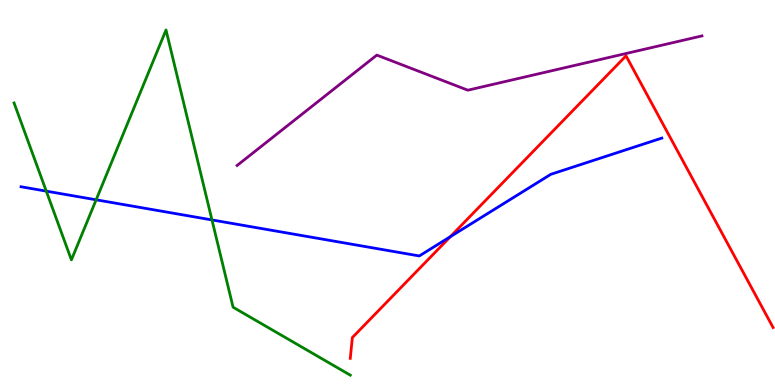[{'lines': ['blue', 'red'], 'intersections': [{'x': 5.81, 'y': 3.85}]}, {'lines': ['green', 'red'], 'intersections': []}, {'lines': ['purple', 'red'], 'intersections': []}, {'lines': ['blue', 'green'], 'intersections': [{'x': 0.597, 'y': 5.04}, {'x': 1.24, 'y': 4.81}, {'x': 2.74, 'y': 4.29}]}, {'lines': ['blue', 'purple'], 'intersections': []}, {'lines': ['green', 'purple'], 'intersections': []}]